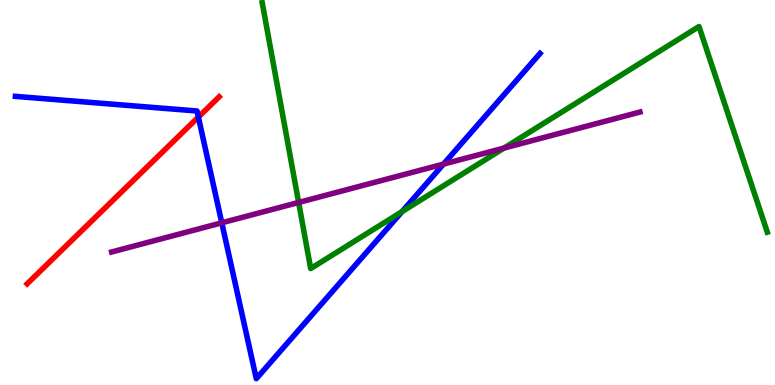[{'lines': ['blue', 'red'], 'intersections': [{'x': 2.56, 'y': 6.96}]}, {'lines': ['green', 'red'], 'intersections': []}, {'lines': ['purple', 'red'], 'intersections': []}, {'lines': ['blue', 'green'], 'intersections': [{'x': 5.19, 'y': 4.5}]}, {'lines': ['blue', 'purple'], 'intersections': [{'x': 2.86, 'y': 4.21}, {'x': 5.72, 'y': 5.74}]}, {'lines': ['green', 'purple'], 'intersections': [{'x': 3.85, 'y': 4.74}, {'x': 6.5, 'y': 6.15}]}]